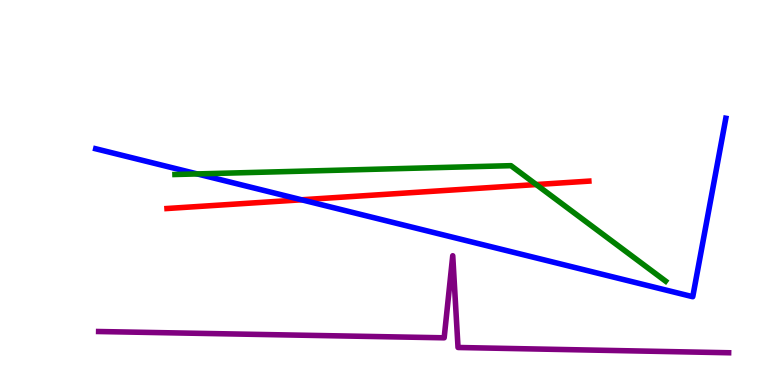[{'lines': ['blue', 'red'], 'intersections': [{'x': 3.89, 'y': 4.81}]}, {'lines': ['green', 'red'], 'intersections': [{'x': 6.92, 'y': 5.21}]}, {'lines': ['purple', 'red'], 'intersections': []}, {'lines': ['blue', 'green'], 'intersections': [{'x': 2.54, 'y': 5.48}]}, {'lines': ['blue', 'purple'], 'intersections': []}, {'lines': ['green', 'purple'], 'intersections': []}]